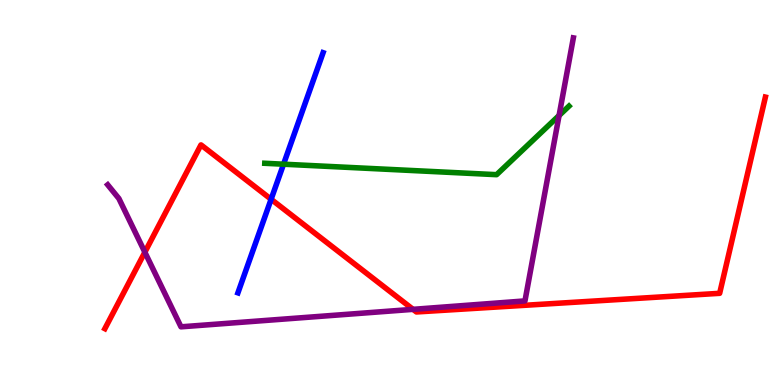[{'lines': ['blue', 'red'], 'intersections': [{'x': 3.5, 'y': 4.82}]}, {'lines': ['green', 'red'], 'intersections': []}, {'lines': ['purple', 'red'], 'intersections': [{'x': 1.87, 'y': 3.45}, {'x': 5.33, 'y': 1.97}]}, {'lines': ['blue', 'green'], 'intersections': [{'x': 3.66, 'y': 5.74}]}, {'lines': ['blue', 'purple'], 'intersections': []}, {'lines': ['green', 'purple'], 'intersections': [{'x': 7.21, 'y': 7.0}]}]